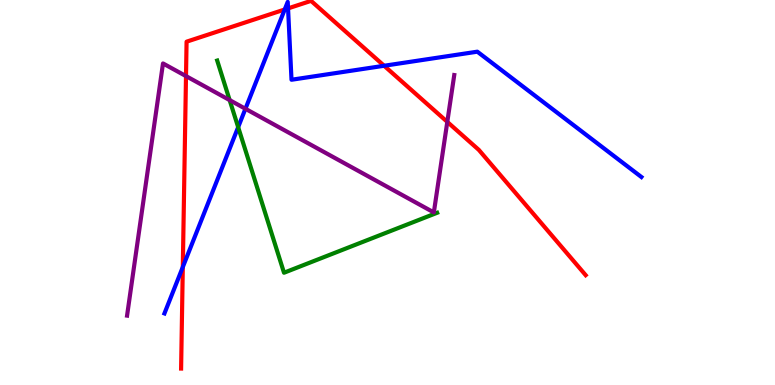[{'lines': ['blue', 'red'], 'intersections': [{'x': 2.36, 'y': 3.06}, {'x': 3.67, 'y': 9.75}, {'x': 3.72, 'y': 9.78}, {'x': 4.96, 'y': 8.29}]}, {'lines': ['green', 'red'], 'intersections': []}, {'lines': ['purple', 'red'], 'intersections': [{'x': 2.4, 'y': 8.02}, {'x': 5.77, 'y': 6.83}]}, {'lines': ['blue', 'green'], 'intersections': [{'x': 3.07, 'y': 6.7}]}, {'lines': ['blue', 'purple'], 'intersections': [{'x': 3.17, 'y': 7.17}]}, {'lines': ['green', 'purple'], 'intersections': [{'x': 2.96, 'y': 7.4}]}]